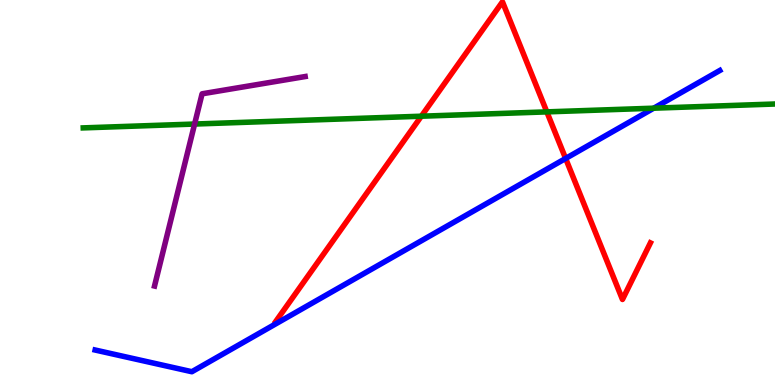[{'lines': ['blue', 'red'], 'intersections': [{'x': 7.3, 'y': 5.88}]}, {'lines': ['green', 'red'], 'intersections': [{'x': 5.44, 'y': 6.98}, {'x': 7.06, 'y': 7.09}]}, {'lines': ['purple', 'red'], 'intersections': []}, {'lines': ['blue', 'green'], 'intersections': [{'x': 8.44, 'y': 7.19}]}, {'lines': ['blue', 'purple'], 'intersections': []}, {'lines': ['green', 'purple'], 'intersections': [{'x': 2.51, 'y': 6.78}]}]